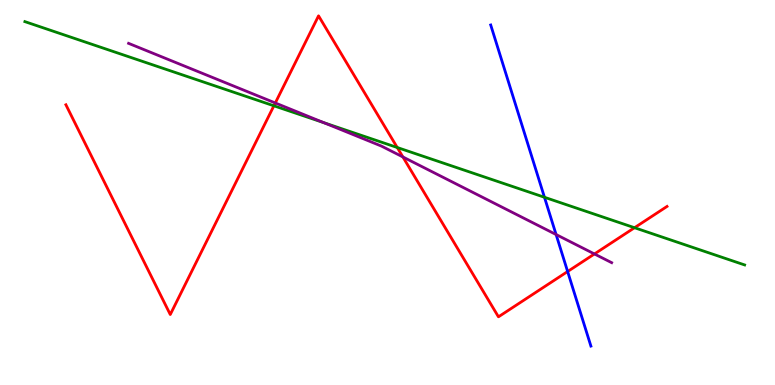[{'lines': ['blue', 'red'], 'intersections': [{'x': 7.32, 'y': 2.95}]}, {'lines': ['green', 'red'], 'intersections': [{'x': 3.53, 'y': 7.25}, {'x': 5.13, 'y': 6.17}, {'x': 8.19, 'y': 4.09}]}, {'lines': ['purple', 'red'], 'intersections': [{'x': 3.55, 'y': 7.33}, {'x': 5.2, 'y': 5.92}, {'x': 7.67, 'y': 3.4}]}, {'lines': ['blue', 'green'], 'intersections': [{'x': 7.03, 'y': 4.88}]}, {'lines': ['blue', 'purple'], 'intersections': [{'x': 7.18, 'y': 3.91}]}, {'lines': ['green', 'purple'], 'intersections': [{'x': 4.18, 'y': 6.81}]}]